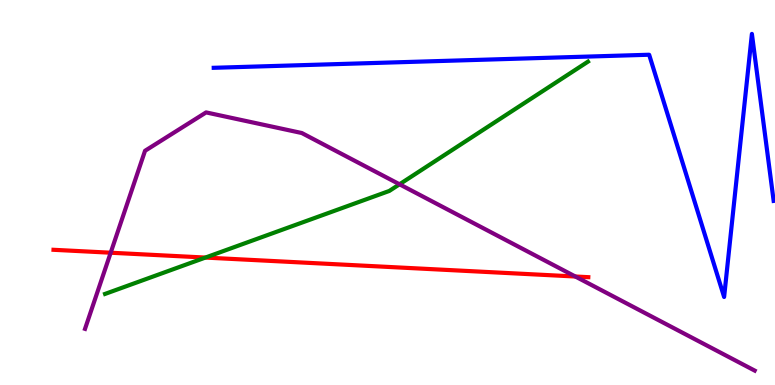[{'lines': ['blue', 'red'], 'intersections': []}, {'lines': ['green', 'red'], 'intersections': [{'x': 2.65, 'y': 3.31}]}, {'lines': ['purple', 'red'], 'intersections': [{'x': 1.43, 'y': 3.44}, {'x': 7.42, 'y': 2.82}]}, {'lines': ['blue', 'green'], 'intersections': []}, {'lines': ['blue', 'purple'], 'intersections': []}, {'lines': ['green', 'purple'], 'intersections': [{'x': 5.16, 'y': 5.21}]}]